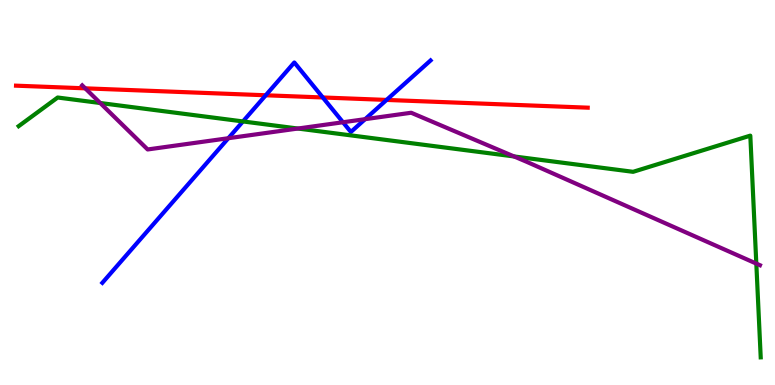[{'lines': ['blue', 'red'], 'intersections': [{'x': 3.43, 'y': 7.53}, {'x': 4.17, 'y': 7.47}, {'x': 4.99, 'y': 7.4}]}, {'lines': ['green', 'red'], 'intersections': []}, {'lines': ['purple', 'red'], 'intersections': [{'x': 1.1, 'y': 7.71}]}, {'lines': ['blue', 'green'], 'intersections': [{'x': 3.13, 'y': 6.85}]}, {'lines': ['blue', 'purple'], 'intersections': [{'x': 2.95, 'y': 6.41}, {'x': 4.43, 'y': 6.82}, {'x': 4.71, 'y': 6.9}]}, {'lines': ['green', 'purple'], 'intersections': [{'x': 1.29, 'y': 7.32}, {'x': 3.84, 'y': 6.66}, {'x': 6.63, 'y': 5.94}, {'x': 9.76, 'y': 3.15}]}]